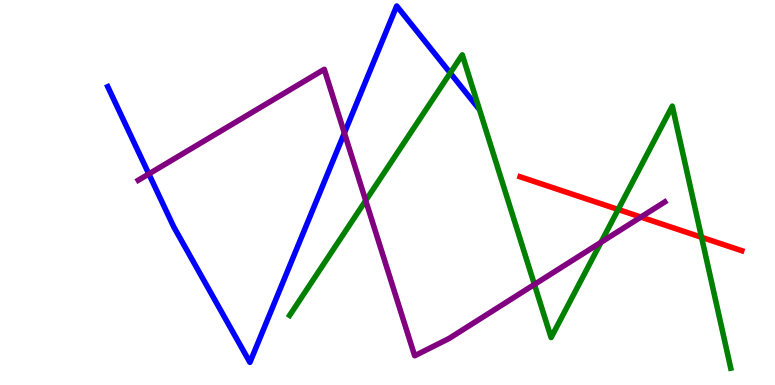[{'lines': ['blue', 'red'], 'intersections': []}, {'lines': ['green', 'red'], 'intersections': [{'x': 7.98, 'y': 4.56}, {'x': 9.05, 'y': 3.84}]}, {'lines': ['purple', 'red'], 'intersections': [{'x': 8.27, 'y': 4.36}]}, {'lines': ['blue', 'green'], 'intersections': [{'x': 5.81, 'y': 8.1}]}, {'lines': ['blue', 'purple'], 'intersections': [{'x': 1.92, 'y': 5.48}, {'x': 4.44, 'y': 6.55}]}, {'lines': ['green', 'purple'], 'intersections': [{'x': 4.72, 'y': 4.79}, {'x': 6.9, 'y': 2.61}, {'x': 7.75, 'y': 3.71}]}]